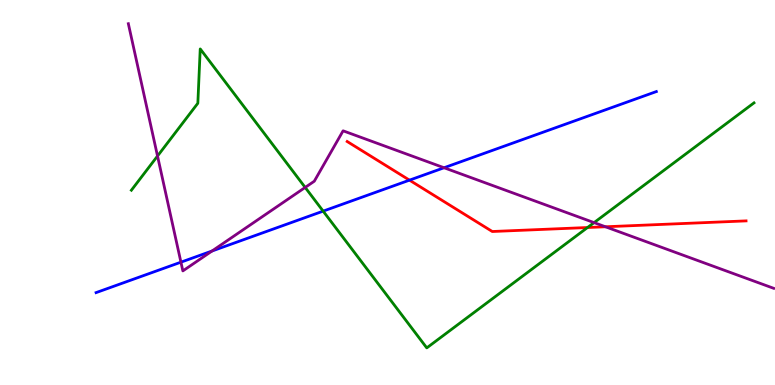[{'lines': ['blue', 'red'], 'intersections': [{'x': 5.28, 'y': 5.32}]}, {'lines': ['green', 'red'], 'intersections': [{'x': 7.58, 'y': 4.09}]}, {'lines': ['purple', 'red'], 'intersections': [{'x': 7.81, 'y': 4.11}]}, {'lines': ['blue', 'green'], 'intersections': [{'x': 4.17, 'y': 4.52}]}, {'lines': ['blue', 'purple'], 'intersections': [{'x': 2.33, 'y': 3.19}, {'x': 2.74, 'y': 3.48}, {'x': 5.73, 'y': 5.64}]}, {'lines': ['green', 'purple'], 'intersections': [{'x': 2.03, 'y': 5.95}, {'x': 3.94, 'y': 5.13}, {'x': 7.67, 'y': 4.22}]}]